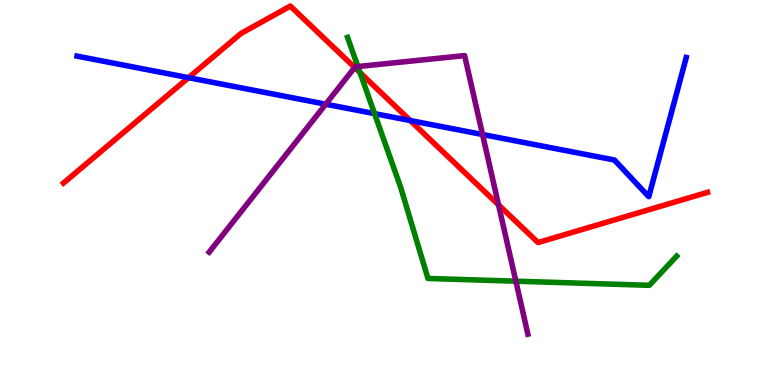[{'lines': ['blue', 'red'], 'intersections': [{'x': 2.43, 'y': 7.98}, {'x': 5.29, 'y': 6.87}]}, {'lines': ['green', 'red'], 'intersections': [{'x': 4.65, 'y': 8.11}]}, {'lines': ['purple', 'red'], 'intersections': [{'x': 4.58, 'y': 8.25}, {'x': 6.43, 'y': 4.68}]}, {'lines': ['blue', 'green'], 'intersections': [{'x': 4.83, 'y': 7.05}]}, {'lines': ['blue', 'purple'], 'intersections': [{'x': 4.2, 'y': 7.29}, {'x': 6.23, 'y': 6.51}]}, {'lines': ['green', 'purple'], 'intersections': [{'x': 4.62, 'y': 8.27}, {'x': 6.66, 'y': 2.7}]}]